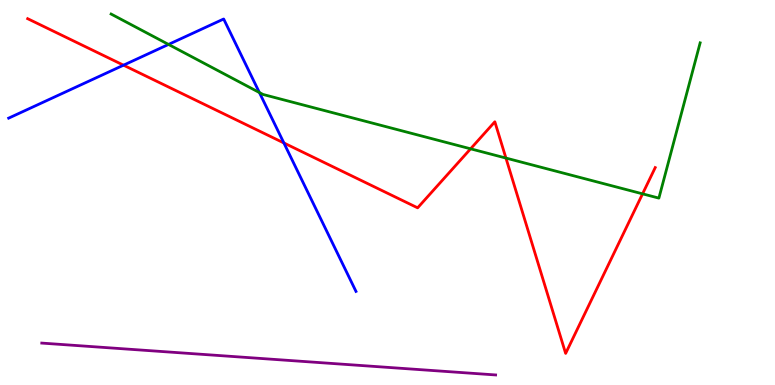[{'lines': ['blue', 'red'], 'intersections': [{'x': 1.59, 'y': 8.31}, {'x': 3.66, 'y': 6.29}]}, {'lines': ['green', 'red'], 'intersections': [{'x': 6.07, 'y': 6.13}, {'x': 6.53, 'y': 5.89}, {'x': 8.29, 'y': 4.97}]}, {'lines': ['purple', 'red'], 'intersections': []}, {'lines': ['blue', 'green'], 'intersections': [{'x': 2.17, 'y': 8.85}, {'x': 3.35, 'y': 7.6}]}, {'lines': ['blue', 'purple'], 'intersections': []}, {'lines': ['green', 'purple'], 'intersections': []}]